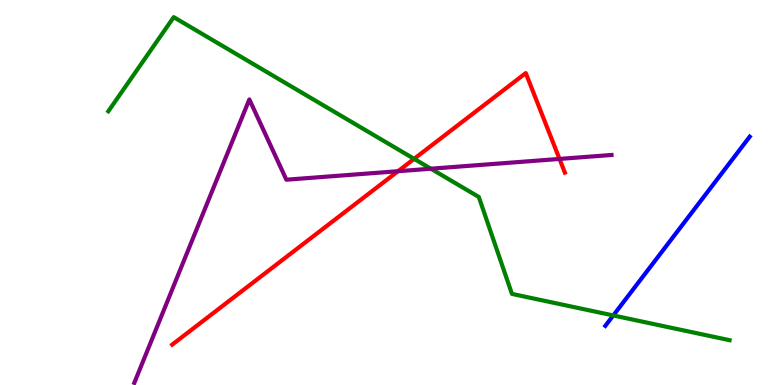[{'lines': ['blue', 'red'], 'intersections': []}, {'lines': ['green', 'red'], 'intersections': [{'x': 5.34, 'y': 5.87}]}, {'lines': ['purple', 'red'], 'intersections': [{'x': 5.14, 'y': 5.55}, {'x': 7.22, 'y': 5.87}]}, {'lines': ['blue', 'green'], 'intersections': [{'x': 7.91, 'y': 1.81}]}, {'lines': ['blue', 'purple'], 'intersections': []}, {'lines': ['green', 'purple'], 'intersections': [{'x': 5.56, 'y': 5.62}]}]